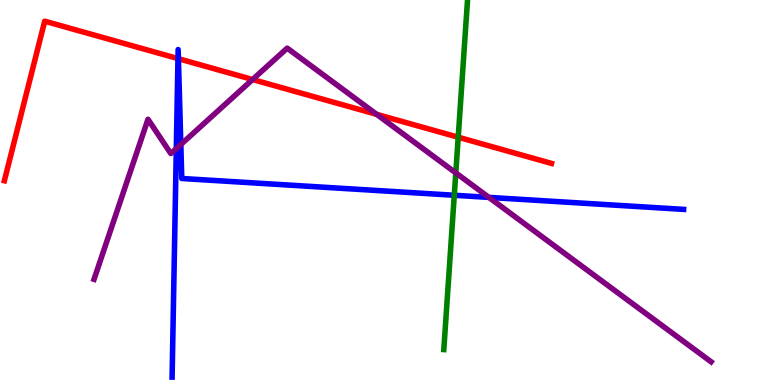[{'lines': ['blue', 'red'], 'intersections': [{'x': 2.3, 'y': 8.48}, {'x': 2.3, 'y': 8.48}]}, {'lines': ['green', 'red'], 'intersections': [{'x': 5.91, 'y': 6.44}]}, {'lines': ['purple', 'red'], 'intersections': [{'x': 3.26, 'y': 7.93}, {'x': 4.86, 'y': 7.03}]}, {'lines': ['blue', 'green'], 'intersections': [{'x': 5.86, 'y': 4.93}]}, {'lines': ['blue', 'purple'], 'intersections': [{'x': 2.28, 'y': 6.14}, {'x': 2.33, 'y': 6.25}, {'x': 6.31, 'y': 4.87}]}, {'lines': ['green', 'purple'], 'intersections': [{'x': 5.88, 'y': 5.51}]}]